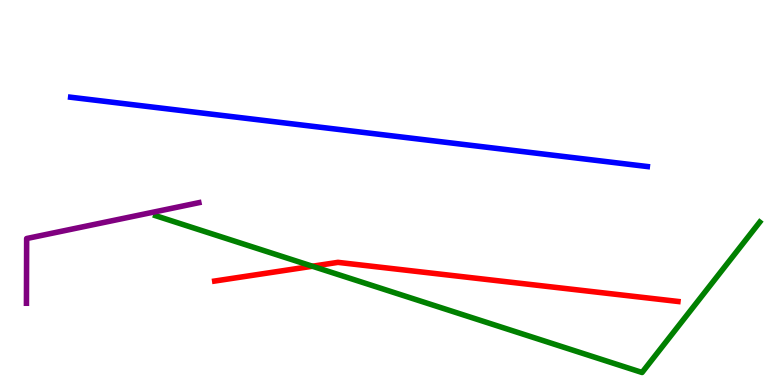[{'lines': ['blue', 'red'], 'intersections': []}, {'lines': ['green', 'red'], 'intersections': [{'x': 4.03, 'y': 3.08}]}, {'lines': ['purple', 'red'], 'intersections': []}, {'lines': ['blue', 'green'], 'intersections': []}, {'lines': ['blue', 'purple'], 'intersections': []}, {'lines': ['green', 'purple'], 'intersections': []}]